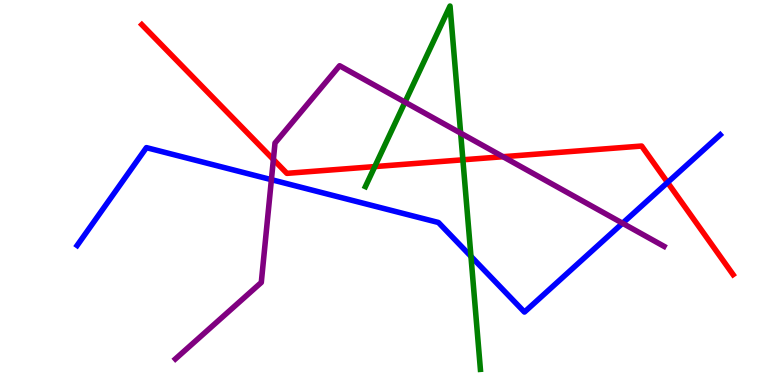[{'lines': ['blue', 'red'], 'intersections': [{'x': 8.61, 'y': 5.26}]}, {'lines': ['green', 'red'], 'intersections': [{'x': 4.84, 'y': 5.67}, {'x': 5.97, 'y': 5.85}]}, {'lines': ['purple', 'red'], 'intersections': [{'x': 3.53, 'y': 5.86}, {'x': 6.49, 'y': 5.93}]}, {'lines': ['blue', 'green'], 'intersections': [{'x': 6.08, 'y': 3.34}]}, {'lines': ['blue', 'purple'], 'intersections': [{'x': 3.5, 'y': 5.33}, {'x': 8.03, 'y': 4.2}]}, {'lines': ['green', 'purple'], 'intersections': [{'x': 5.23, 'y': 7.35}, {'x': 5.94, 'y': 6.54}]}]